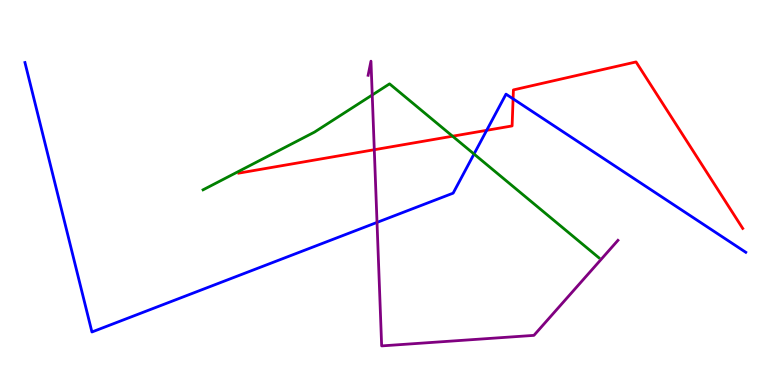[{'lines': ['blue', 'red'], 'intersections': [{'x': 6.28, 'y': 6.62}, {'x': 6.62, 'y': 7.43}]}, {'lines': ['green', 'red'], 'intersections': [{'x': 5.84, 'y': 6.46}]}, {'lines': ['purple', 'red'], 'intersections': [{'x': 4.83, 'y': 6.11}]}, {'lines': ['blue', 'green'], 'intersections': [{'x': 6.12, 'y': 6.0}]}, {'lines': ['blue', 'purple'], 'intersections': [{'x': 4.86, 'y': 4.22}]}, {'lines': ['green', 'purple'], 'intersections': [{'x': 4.8, 'y': 7.53}]}]